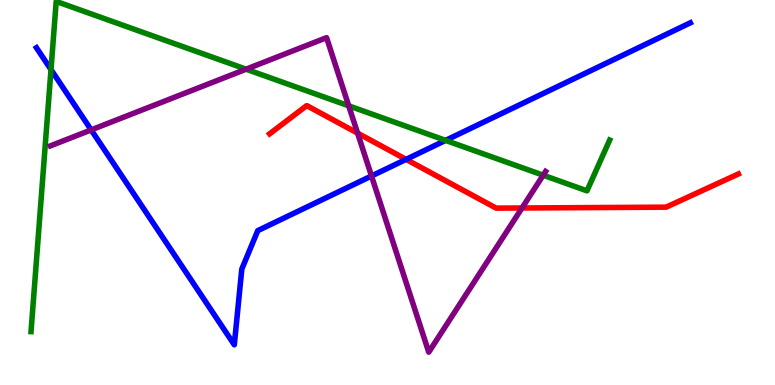[{'lines': ['blue', 'red'], 'intersections': [{'x': 5.24, 'y': 5.86}]}, {'lines': ['green', 'red'], 'intersections': []}, {'lines': ['purple', 'red'], 'intersections': [{'x': 4.61, 'y': 6.54}, {'x': 6.74, 'y': 4.6}]}, {'lines': ['blue', 'green'], 'intersections': [{'x': 0.658, 'y': 8.19}, {'x': 5.75, 'y': 6.35}]}, {'lines': ['blue', 'purple'], 'intersections': [{'x': 1.18, 'y': 6.63}, {'x': 4.79, 'y': 5.43}]}, {'lines': ['green', 'purple'], 'intersections': [{'x': 3.18, 'y': 8.2}, {'x': 4.5, 'y': 7.25}, {'x': 7.01, 'y': 5.45}]}]